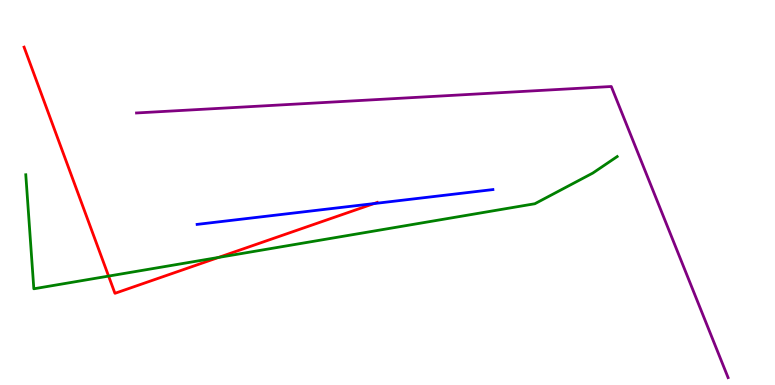[{'lines': ['blue', 'red'], 'intersections': [{'x': 4.83, 'y': 4.71}]}, {'lines': ['green', 'red'], 'intersections': [{'x': 1.4, 'y': 2.83}, {'x': 2.82, 'y': 3.31}]}, {'lines': ['purple', 'red'], 'intersections': []}, {'lines': ['blue', 'green'], 'intersections': []}, {'lines': ['blue', 'purple'], 'intersections': []}, {'lines': ['green', 'purple'], 'intersections': []}]